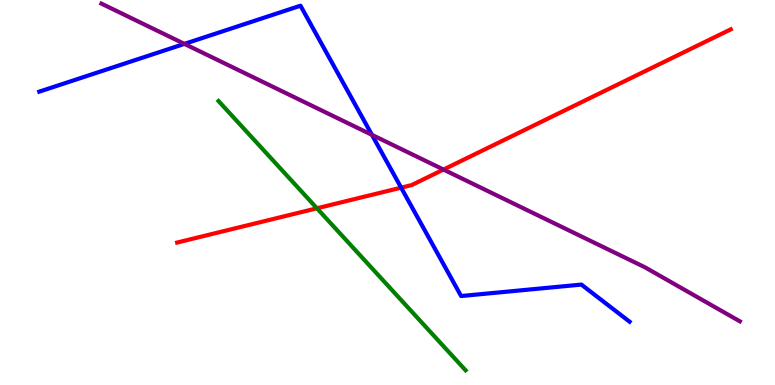[{'lines': ['blue', 'red'], 'intersections': [{'x': 5.18, 'y': 5.13}]}, {'lines': ['green', 'red'], 'intersections': [{'x': 4.09, 'y': 4.59}]}, {'lines': ['purple', 'red'], 'intersections': [{'x': 5.72, 'y': 5.6}]}, {'lines': ['blue', 'green'], 'intersections': []}, {'lines': ['blue', 'purple'], 'intersections': [{'x': 2.38, 'y': 8.86}, {'x': 4.8, 'y': 6.5}]}, {'lines': ['green', 'purple'], 'intersections': []}]